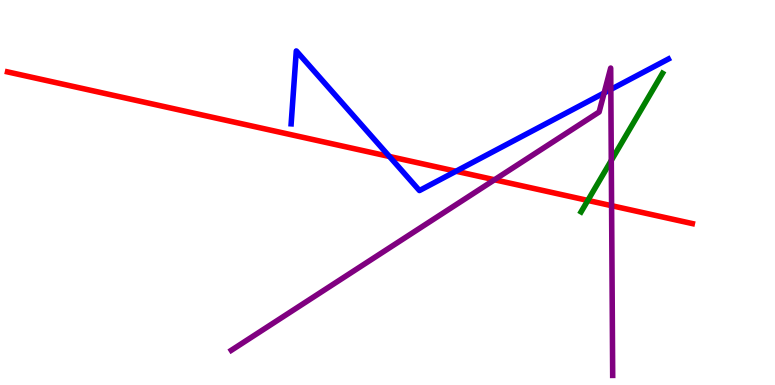[{'lines': ['blue', 'red'], 'intersections': [{'x': 5.02, 'y': 5.94}, {'x': 5.88, 'y': 5.55}]}, {'lines': ['green', 'red'], 'intersections': [{'x': 7.58, 'y': 4.79}]}, {'lines': ['purple', 'red'], 'intersections': [{'x': 6.38, 'y': 5.33}, {'x': 7.89, 'y': 4.66}]}, {'lines': ['blue', 'green'], 'intersections': []}, {'lines': ['blue', 'purple'], 'intersections': [{'x': 7.8, 'y': 7.59}, {'x': 7.88, 'y': 7.68}]}, {'lines': ['green', 'purple'], 'intersections': [{'x': 7.89, 'y': 5.83}]}]